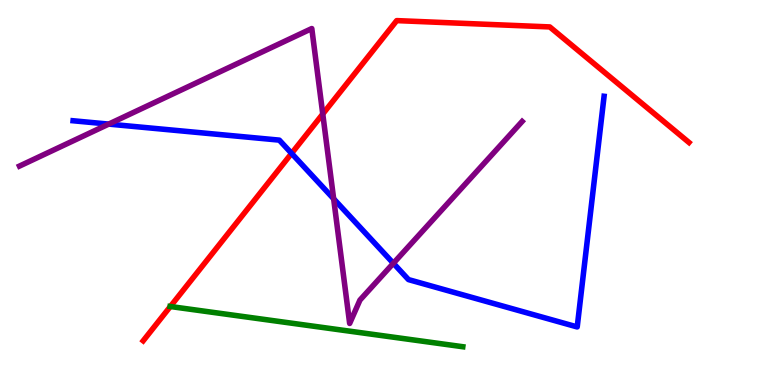[{'lines': ['blue', 'red'], 'intersections': [{'x': 3.76, 'y': 6.02}]}, {'lines': ['green', 'red'], 'intersections': [{'x': 2.2, 'y': 2.04}]}, {'lines': ['purple', 'red'], 'intersections': [{'x': 4.16, 'y': 7.04}]}, {'lines': ['blue', 'green'], 'intersections': []}, {'lines': ['blue', 'purple'], 'intersections': [{'x': 1.4, 'y': 6.78}, {'x': 4.31, 'y': 4.84}, {'x': 5.08, 'y': 3.16}]}, {'lines': ['green', 'purple'], 'intersections': []}]